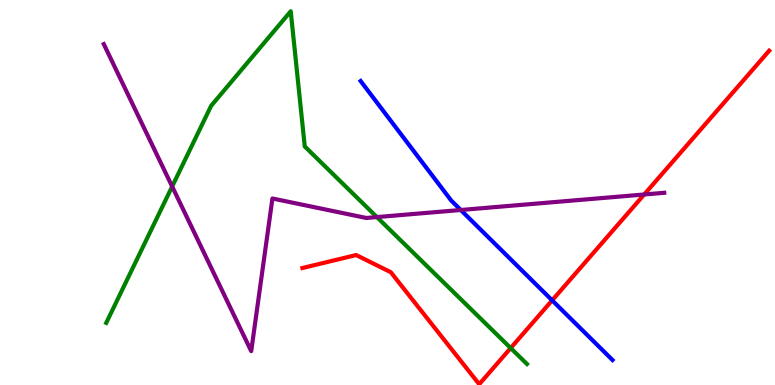[{'lines': ['blue', 'red'], 'intersections': [{'x': 7.12, 'y': 2.2}]}, {'lines': ['green', 'red'], 'intersections': [{'x': 6.59, 'y': 0.96}]}, {'lines': ['purple', 'red'], 'intersections': [{'x': 8.31, 'y': 4.95}]}, {'lines': ['blue', 'green'], 'intersections': []}, {'lines': ['blue', 'purple'], 'intersections': [{'x': 5.95, 'y': 4.55}]}, {'lines': ['green', 'purple'], 'intersections': [{'x': 2.22, 'y': 5.16}, {'x': 4.86, 'y': 4.36}]}]